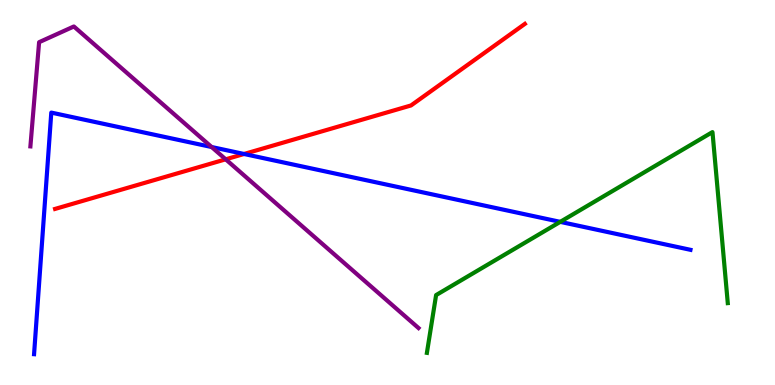[{'lines': ['blue', 'red'], 'intersections': [{'x': 3.15, 'y': 6.0}]}, {'lines': ['green', 'red'], 'intersections': []}, {'lines': ['purple', 'red'], 'intersections': [{'x': 2.91, 'y': 5.86}]}, {'lines': ['blue', 'green'], 'intersections': [{'x': 7.23, 'y': 4.24}]}, {'lines': ['blue', 'purple'], 'intersections': [{'x': 2.73, 'y': 6.18}]}, {'lines': ['green', 'purple'], 'intersections': []}]